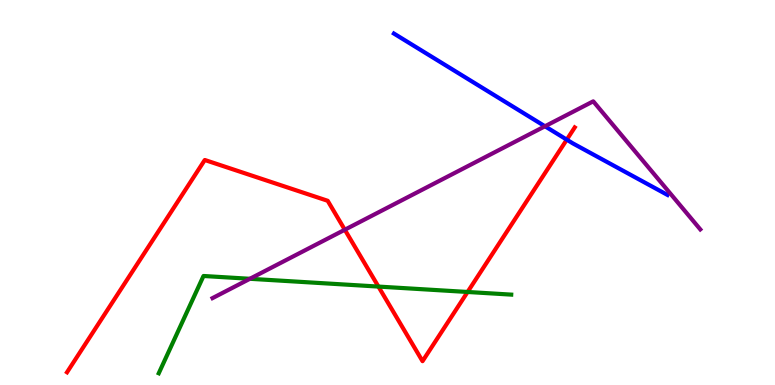[{'lines': ['blue', 'red'], 'intersections': [{'x': 7.31, 'y': 6.37}]}, {'lines': ['green', 'red'], 'intersections': [{'x': 4.88, 'y': 2.56}, {'x': 6.03, 'y': 2.42}]}, {'lines': ['purple', 'red'], 'intersections': [{'x': 4.45, 'y': 4.03}]}, {'lines': ['blue', 'green'], 'intersections': []}, {'lines': ['blue', 'purple'], 'intersections': [{'x': 7.03, 'y': 6.72}]}, {'lines': ['green', 'purple'], 'intersections': [{'x': 3.22, 'y': 2.76}]}]